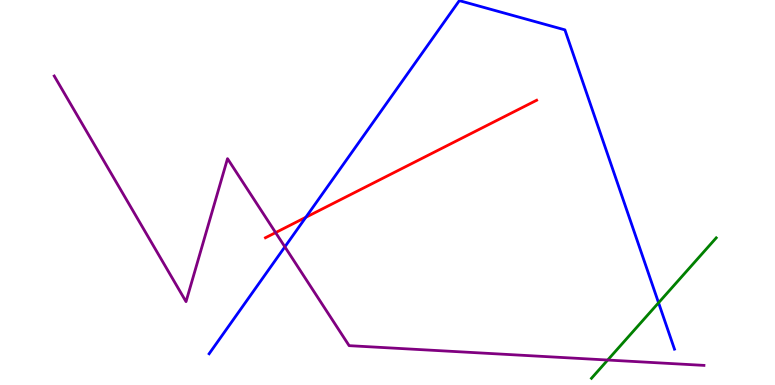[{'lines': ['blue', 'red'], 'intersections': [{'x': 3.95, 'y': 4.36}]}, {'lines': ['green', 'red'], 'intersections': []}, {'lines': ['purple', 'red'], 'intersections': [{'x': 3.56, 'y': 3.96}]}, {'lines': ['blue', 'green'], 'intersections': [{'x': 8.5, 'y': 2.14}]}, {'lines': ['blue', 'purple'], 'intersections': [{'x': 3.68, 'y': 3.59}]}, {'lines': ['green', 'purple'], 'intersections': [{'x': 7.84, 'y': 0.648}]}]